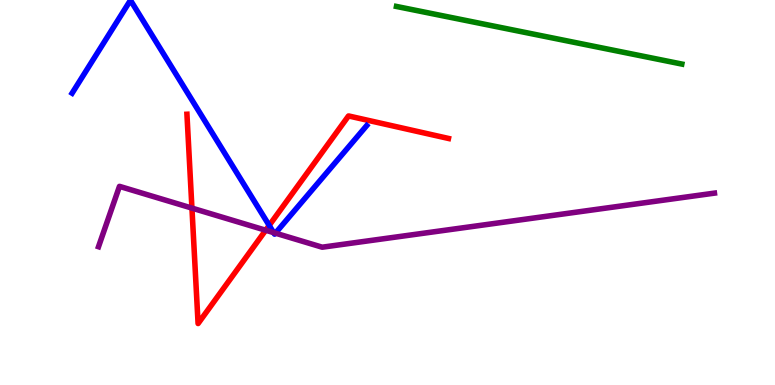[{'lines': ['blue', 'red'], 'intersections': [{'x': 3.47, 'y': 4.14}]}, {'lines': ['green', 'red'], 'intersections': []}, {'lines': ['purple', 'red'], 'intersections': [{'x': 2.48, 'y': 4.59}, {'x': 3.43, 'y': 4.02}]}, {'lines': ['blue', 'green'], 'intersections': []}, {'lines': ['blue', 'purple'], 'intersections': [{'x': 3.53, 'y': 3.96}, {'x': 3.55, 'y': 3.94}]}, {'lines': ['green', 'purple'], 'intersections': []}]